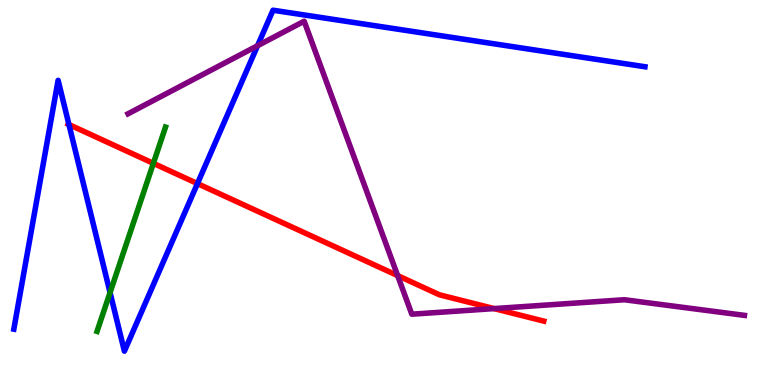[{'lines': ['blue', 'red'], 'intersections': [{'x': 0.889, 'y': 6.77}, {'x': 2.55, 'y': 5.23}]}, {'lines': ['green', 'red'], 'intersections': [{'x': 1.98, 'y': 5.76}]}, {'lines': ['purple', 'red'], 'intersections': [{'x': 5.13, 'y': 2.84}, {'x': 6.38, 'y': 1.98}]}, {'lines': ['blue', 'green'], 'intersections': [{'x': 1.42, 'y': 2.4}]}, {'lines': ['blue', 'purple'], 'intersections': [{'x': 3.32, 'y': 8.81}]}, {'lines': ['green', 'purple'], 'intersections': []}]